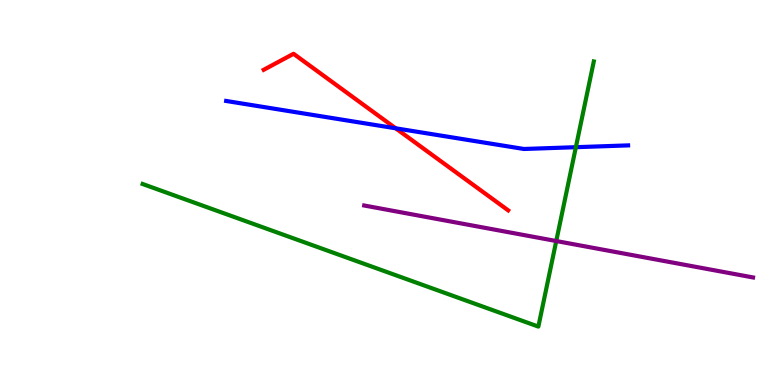[{'lines': ['blue', 'red'], 'intersections': [{'x': 5.11, 'y': 6.67}]}, {'lines': ['green', 'red'], 'intersections': []}, {'lines': ['purple', 'red'], 'intersections': []}, {'lines': ['blue', 'green'], 'intersections': [{'x': 7.43, 'y': 6.18}]}, {'lines': ['blue', 'purple'], 'intersections': []}, {'lines': ['green', 'purple'], 'intersections': [{'x': 7.18, 'y': 3.74}]}]